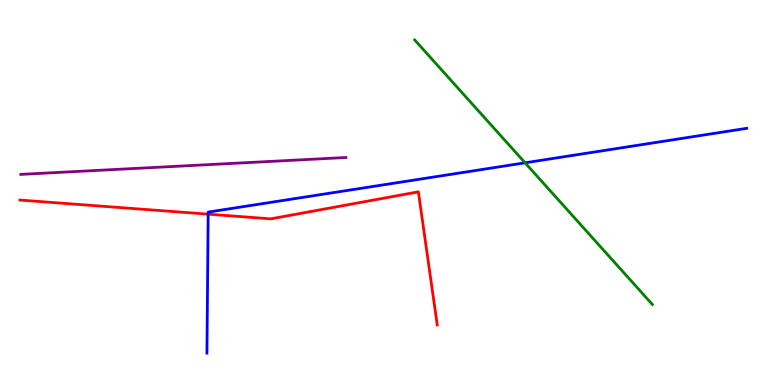[{'lines': ['blue', 'red'], 'intersections': [{'x': 2.69, 'y': 4.44}]}, {'lines': ['green', 'red'], 'intersections': []}, {'lines': ['purple', 'red'], 'intersections': []}, {'lines': ['blue', 'green'], 'intersections': [{'x': 6.78, 'y': 5.77}]}, {'lines': ['blue', 'purple'], 'intersections': []}, {'lines': ['green', 'purple'], 'intersections': []}]